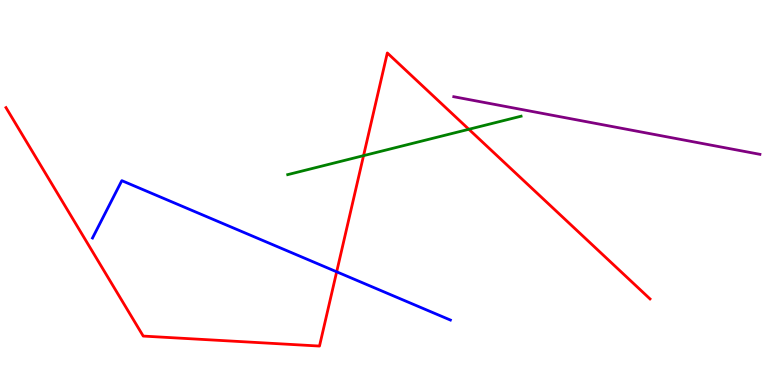[{'lines': ['blue', 'red'], 'intersections': [{'x': 4.34, 'y': 2.94}]}, {'lines': ['green', 'red'], 'intersections': [{'x': 4.69, 'y': 5.96}, {'x': 6.05, 'y': 6.64}]}, {'lines': ['purple', 'red'], 'intersections': []}, {'lines': ['blue', 'green'], 'intersections': []}, {'lines': ['blue', 'purple'], 'intersections': []}, {'lines': ['green', 'purple'], 'intersections': []}]